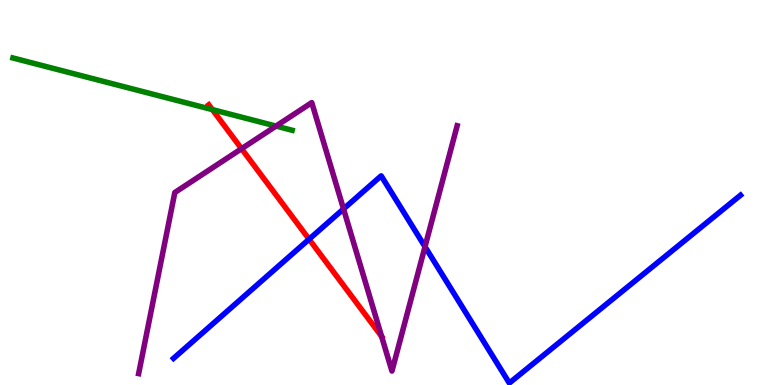[{'lines': ['blue', 'red'], 'intersections': [{'x': 3.99, 'y': 3.79}]}, {'lines': ['green', 'red'], 'intersections': [{'x': 2.74, 'y': 7.15}]}, {'lines': ['purple', 'red'], 'intersections': [{'x': 3.12, 'y': 6.14}, {'x': 4.92, 'y': 1.26}]}, {'lines': ['blue', 'green'], 'intersections': []}, {'lines': ['blue', 'purple'], 'intersections': [{'x': 4.43, 'y': 4.57}, {'x': 5.48, 'y': 3.59}]}, {'lines': ['green', 'purple'], 'intersections': [{'x': 3.56, 'y': 6.73}]}]